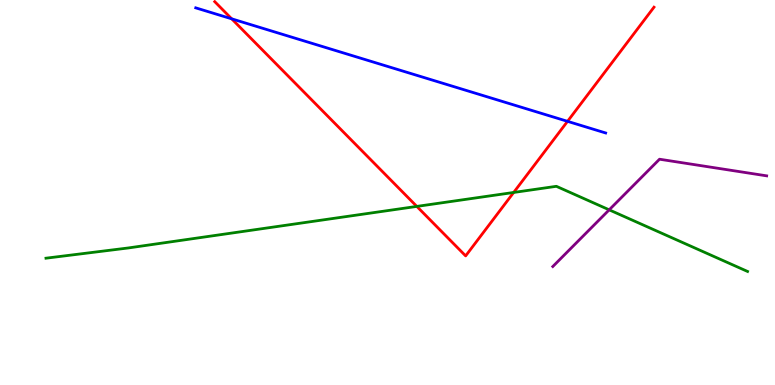[{'lines': ['blue', 'red'], 'intersections': [{'x': 2.99, 'y': 9.51}, {'x': 7.32, 'y': 6.85}]}, {'lines': ['green', 'red'], 'intersections': [{'x': 5.38, 'y': 4.64}, {'x': 6.63, 'y': 5.0}]}, {'lines': ['purple', 'red'], 'intersections': []}, {'lines': ['blue', 'green'], 'intersections': []}, {'lines': ['blue', 'purple'], 'intersections': []}, {'lines': ['green', 'purple'], 'intersections': [{'x': 7.86, 'y': 4.55}]}]